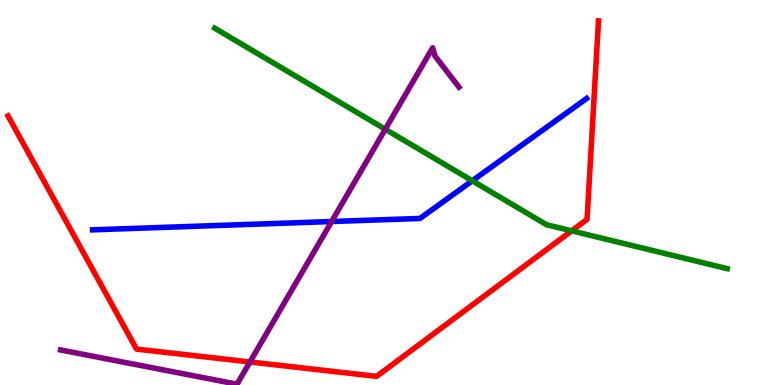[{'lines': ['blue', 'red'], 'intersections': []}, {'lines': ['green', 'red'], 'intersections': [{'x': 7.38, 'y': 4.0}]}, {'lines': ['purple', 'red'], 'intersections': [{'x': 3.23, 'y': 0.598}]}, {'lines': ['blue', 'green'], 'intersections': [{'x': 6.09, 'y': 5.3}]}, {'lines': ['blue', 'purple'], 'intersections': [{'x': 4.28, 'y': 4.25}]}, {'lines': ['green', 'purple'], 'intersections': [{'x': 4.97, 'y': 6.64}]}]